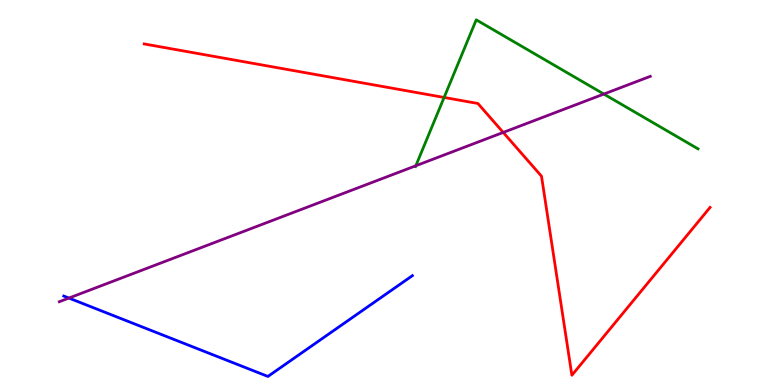[{'lines': ['blue', 'red'], 'intersections': []}, {'lines': ['green', 'red'], 'intersections': [{'x': 5.73, 'y': 7.47}]}, {'lines': ['purple', 'red'], 'intersections': [{'x': 6.49, 'y': 6.56}]}, {'lines': ['blue', 'green'], 'intersections': []}, {'lines': ['blue', 'purple'], 'intersections': [{'x': 0.889, 'y': 2.26}]}, {'lines': ['green', 'purple'], 'intersections': [{'x': 5.37, 'y': 5.69}, {'x': 7.79, 'y': 7.56}]}]